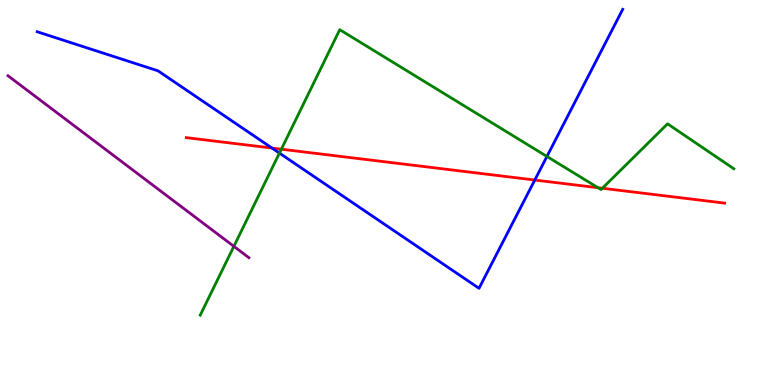[{'lines': ['blue', 'red'], 'intersections': [{'x': 3.51, 'y': 6.15}, {'x': 6.9, 'y': 5.32}]}, {'lines': ['green', 'red'], 'intersections': [{'x': 3.63, 'y': 6.12}, {'x': 7.72, 'y': 5.12}, {'x': 7.77, 'y': 5.11}]}, {'lines': ['purple', 'red'], 'intersections': []}, {'lines': ['blue', 'green'], 'intersections': [{'x': 3.61, 'y': 6.02}, {'x': 7.06, 'y': 5.94}]}, {'lines': ['blue', 'purple'], 'intersections': []}, {'lines': ['green', 'purple'], 'intersections': [{'x': 3.02, 'y': 3.6}]}]